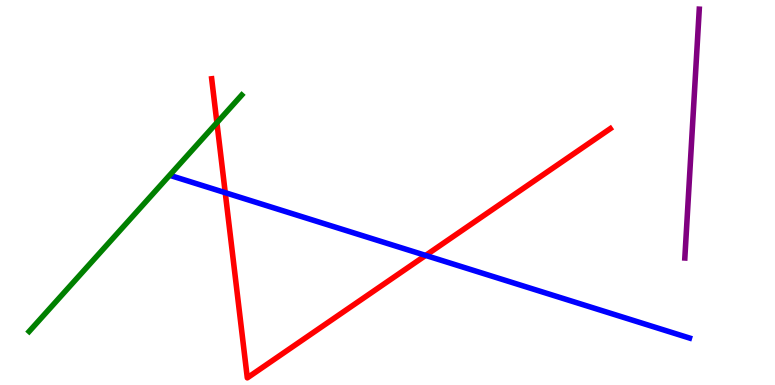[{'lines': ['blue', 'red'], 'intersections': [{'x': 2.91, 'y': 5.0}, {'x': 5.49, 'y': 3.37}]}, {'lines': ['green', 'red'], 'intersections': [{'x': 2.8, 'y': 6.81}]}, {'lines': ['purple', 'red'], 'intersections': []}, {'lines': ['blue', 'green'], 'intersections': []}, {'lines': ['blue', 'purple'], 'intersections': []}, {'lines': ['green', 'purple'], 'intersections': []}]